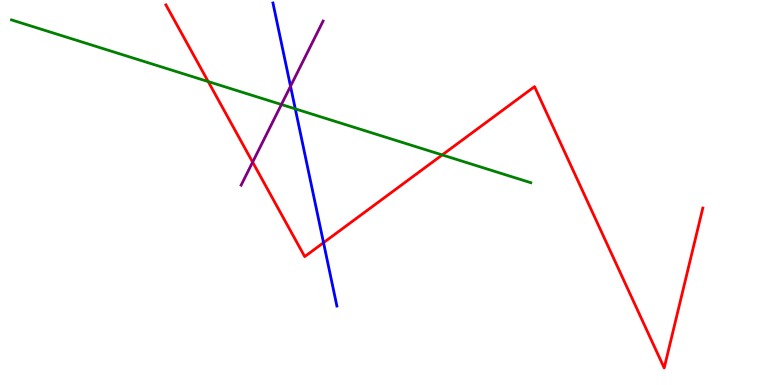[{'lines': ['blue', 'red'], 'intersections': [{'x': 4.17, 'y': 3.7}]}, {'lines': ['green', 'red'], 'intersections': [{'x': 2.69, 'y': 7.88}, {'x': 5.71, 'y': 5.98}]}, {'lines': ['purple', 'red'], 'intersections': [{'x': 3.26, 'y': 5.79}]}, {'lines': ['blue', 'green'], 'intersections': [{'x': 3.81, 'y': 7.17}]}, {'lines': ['blue', 'purple'], 'intersections': [{'x': 3.75, 'y': 7.76}]}, {'lines': ['green', 'purple'], 'intersections': [{'x': 3.63, 'y': 7.29}]}]